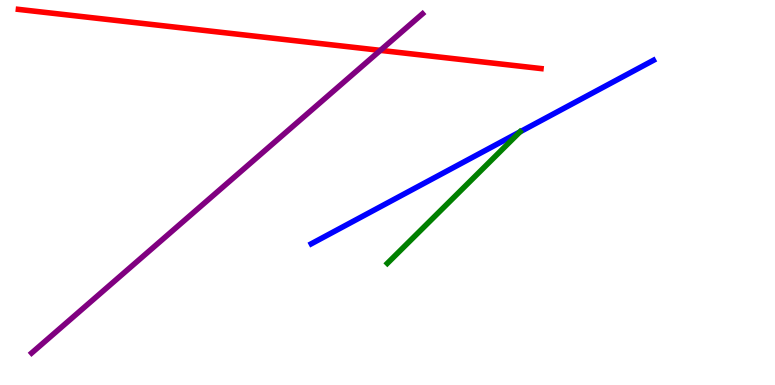[{'lines': ['blue', 'red'], 'intersections': []}, {'lines': ['green', 'red'], 'intersections': []}, {'lines': ['purple', 'red'], 'intersections': [{'x': 4.91, 'y': 8.69}]}, {'lines': ['blue', 'green'], 'intersections': [{'x': 6.71, 'y': 6.57}]}, {'lines': ['blue', 'purple'], 'intersections': []}, {'lines': ['green', 'purple'], 'intersections': []}]